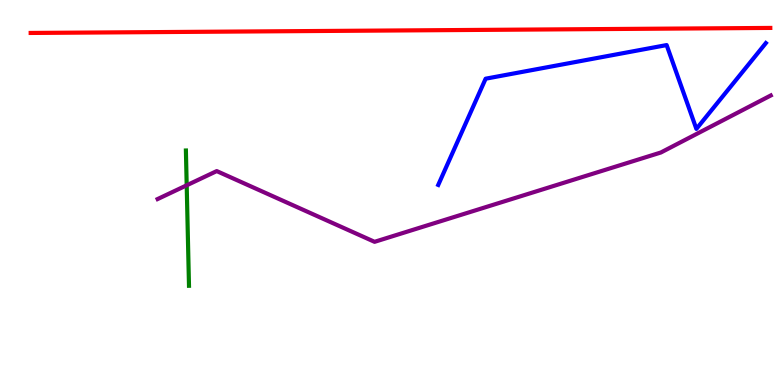[{'lines': ['blue', 'red'], 'intersections': []}, {'lines': ['green', 'red'], 'intersections': []}, {'lines': ['purple', 'red'], 'intersections': []}, {'lines': ['blue', 'green'], 'intersections': []}, {'lines': ['blue', 'purple'], 'intersections': []}, {'lines': ['green', 'purple'], 'intersections': [{'x': 2.41, 'y': 5.19}]}]